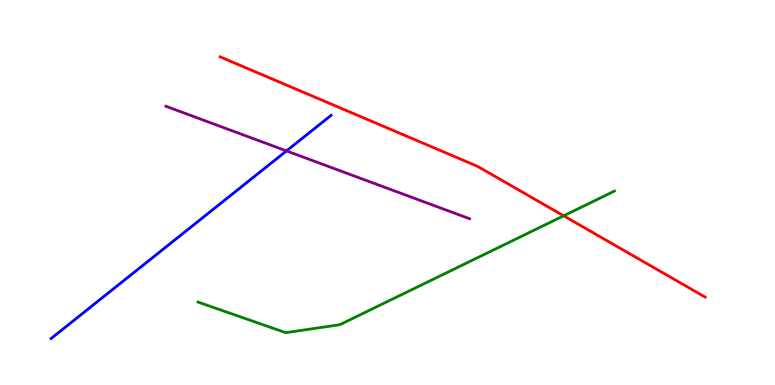[{'lines': ['blue', 'red'], 'intersections': []}, {'lines': ['green', 'red'], 'intersections': [{'x': 7.27, 'y': 4.39}]}, {'lines': ['purple', 'red'], 'intersections': []}, {'lines': ['blue', 'green'], 'intersections': []}, {'lines': ['blue', 'purple'], 'intersections': [{'x': 3.7, 'y': 6.08}]}, {'lines': ['green', 'purple'], 'intersections': []}]